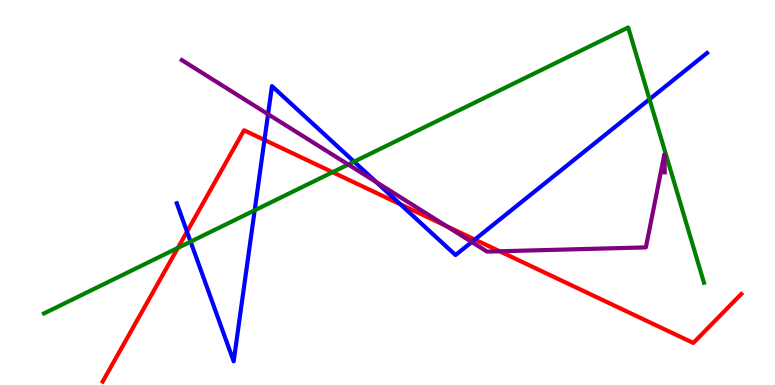[{'lines': ['blue', 'red'], 'intersections': [{'x': 2.41, 'y': 3.98}, {'x': 3.41, 'y': 6.36}, {'x': 5.17, 'y': 4.69}, {'x': 6.13, 'y': 3.78}]}, {'lines': ['green', 'red'], 'intersections': [{'x': 2.3, 'y': 3.56}, {'x': 4.29, 'y': 5.53}]}, {'lines': ['purple', 'red'], 'intersections': [{'x': 5.76, 'y': 4.13}, {'x': 6.45, 'y': 3.47}]}, {'lines': ['blue', 'green'], 'intersections': [{'x': 2.46, 'y': 3.72}, {'x': 3.29, 'y': 4.54}, {'x': 4.57, 'y': 5.8}, {'x': 8.38, 'y': 7.42}]}, {'lines': ['blue', 'purple'], 'intersections': [{'x': 3.46, 'y': 7.03}, {'x': 4.86, 'y': 5.27}, {'x': 6.09, 'y': 3.71}]}, {'lines': ['green', 'purple'], 'intersections': [{'x': 4.49, 'y': 5.73}]}]